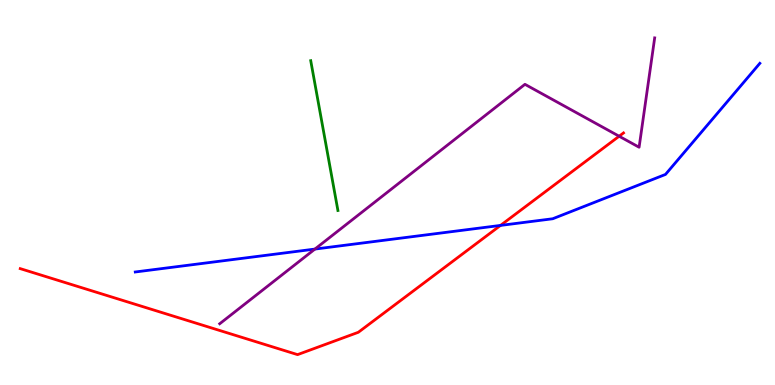[{'lines': ['blue', 'red'], 'intersections': [{'x': 6.46, 'y': 4.15}]}, {'lines': ['green', 'red'], 'intersections': []}, {'lines': ['purple', 'red'], 'intersections': [{'x': 7.99, 'y': 6.46}]}, {'lines': ['blue', 'green'], 'intersections': []}, {'lines': ['blue', 'purple'], 'intersections': [{'x': 4.06, 'y': 3.53}]}, {'lines': ['green', 'purple'], 'intersections': []}]